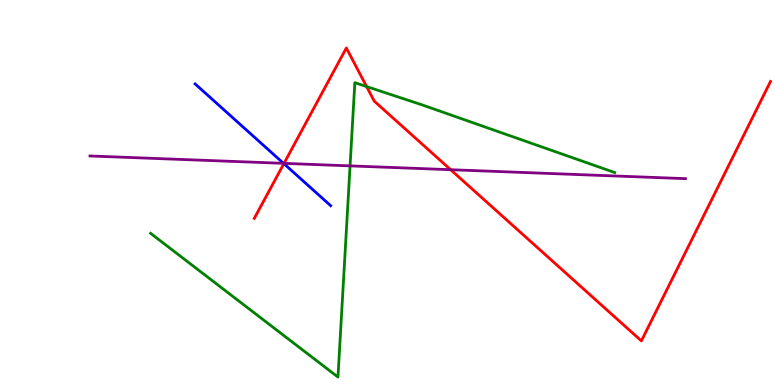[{'lines': ['blue', 'red'], 'intersections': [{'x': 3.66, 'y': 5.75}]}, {'lines': ['green', 'red'], 'intersections': [{'x': 4.73, 'y': 7.75}]}, {'lines': ['purple', 'red'], 'intersections': [{'x': 3.66, 'y': 5.76}, {'x': 5.81, 'y': 5.59}]}, {'lines': ['blue', 'green'], 'intersections': []}, {'lines': ['blue', 'purple'], 'intersections': [{'x': 3.66, 'y': 5.76}]}, {'lines': ['green', 'purple'], 'intersections': [{'x': 4.52, 'y': 5.69}]}]